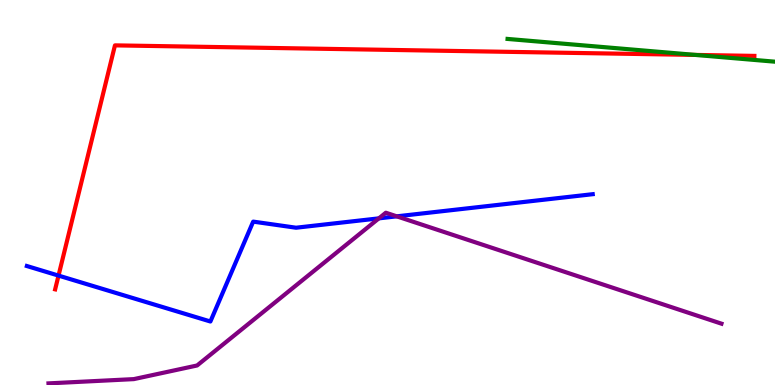[{'lines': ['blue', 'red'], 'intersections': [{'x': 0.755, 'y': 2.84}]}, {'lines': ['green', 'red'], 'intersections': [{'x': 8.97, 'y': 8.57}]}, {'lines': ['purple', 'red'], 'intersections': []}, {'lines': ['blue', 'green'], 'intersections': []}, {'lines': ['blue', 'purple'], 'intersections': [{'x': 4.89, 'y': 4.33}, {'x': 5.12, 'y': 4.38}]}, {'lines': ['green', 'purple'], 'intersections': []}]